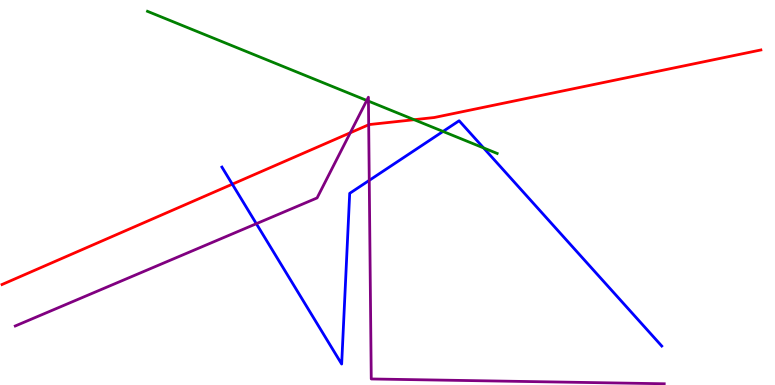[{'lines': ['blue', 'red'], 'intersections': [{'x': 3.0, 'y': 5.22}]}, {'lines': ['green', 'red'], 'intersections': [{'x': 5.34, 'y': 6.89}]}, {'lines': ['purple', 'red'], 'intersections': [{'x': 4.52, 'y': 6.55}, {'x': 4.76, 'y': 6.76}]}, {'lines': ['blue', 'green'], 'intersections': [{'x': 5.72, 'y': 6.59}, {'x': 6.24, 'y': 6.16}]}, {'lines': ['blue', 'purple'], 'intersections': [{'x': 3.31, 'y': 4.19}, {'x': 4.76, 'y': 5.31}]}, {'lines': ['green', 'purple'], 'intersections': [{'x': 4.73, 'y': 7.39}, {'x': 4.75, 'y': 7.37}]}]